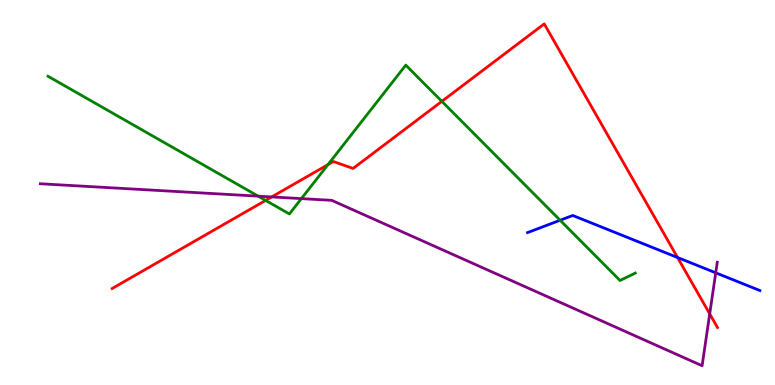[{'lines': ['blue', 'red'], 'intersections': [{'x': 8.74, 'y': 3.31}]}, {'lines': ['green', 'red'], 'intersections': [{'x': 3.43, 'y': 4.79}, {'x': 4.23, 'y': 5.72}, {'x': 5.7, 'y': 7.37}]}, {'lines': ['purple', 'red'], 'intersections': [{'x': 3.51, 'y': 4.89}, {'x': 9.16, 'y': 1.85}]}, {'lines': ['blue', 'green'], 'intersections': [{'x': 7.23, 'y': 4.28}]}, {'lines': ['blue', 'purple'], 'intersections': [{'x': 9.24, 'y': 2.91}]}, {'lines': ['green', 'purple'], 'intersections': [{'x': 3.33, 'y': 4.91}, {'x': 3.89, 'y': 4.84}]}]